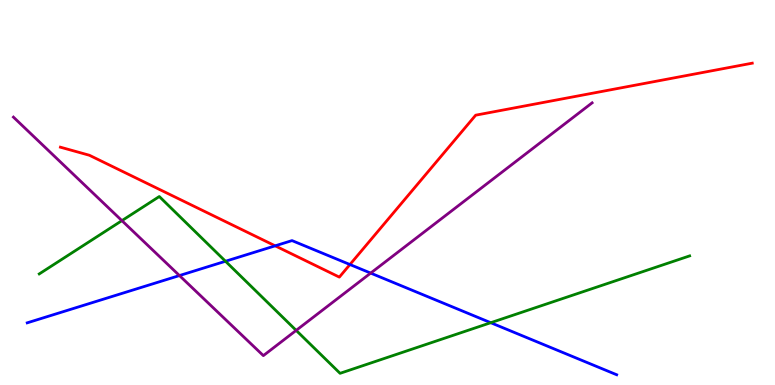[{'lines': ['blue', 'red'], 'intersections': [{'x': 3.55, 'y': 3.61}, {'x': 4.52, 'y': 3.13}]}, {'lines': ['green', 'red'], 'intersections': []}, {'lines': ['purple', 'red'], 'intersections': []}, {'lines': ['blue', 'green'], 'intersections': [{'x': 2.91, 'y': 3.21}, {'x': 6.33, 'y': 1.62}]}, {'lines': ['blue', 'purple'], 'intersections': [{'x': 2.32, 'y': 2.84}, {'x': 4.78, 'y': 2.91}]}, {'lines': ['green', 'purple'], 'intersections': [{'x': 1.57, 'y': 4.27}, {'x': 3.82, 'y': 1.42}]}]